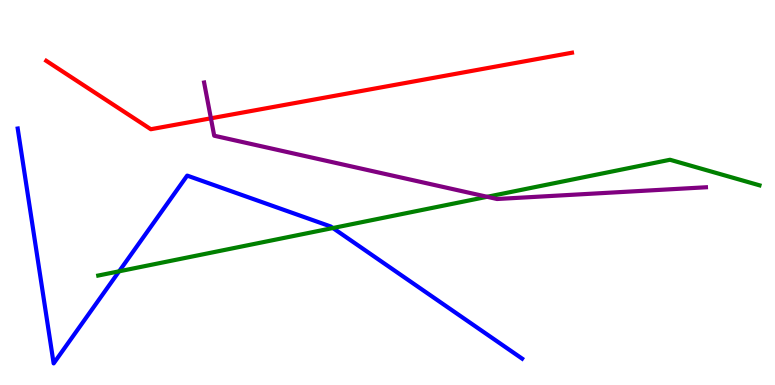[{'lines': ['blue', 'red'], 'intersections': []}, {'lines': ['green', 'red'], 'intersections': []}, {'lines': ['purple', 'red'], 'intersections': [{'x': 2.72, 'y': 6.93}]}, {'lines': ['blue', 'green'], 'intersections': [{'x': 1.54, 'y': 2.95}, {'x': 4.3, 'y': 4.08}]}, {'lines': ['blue', 'purple'], 'intersections': []}, {'lines': ['green', 'purple'], 'intersections': [{'x': 6.29, 'y': 4.89}]}]